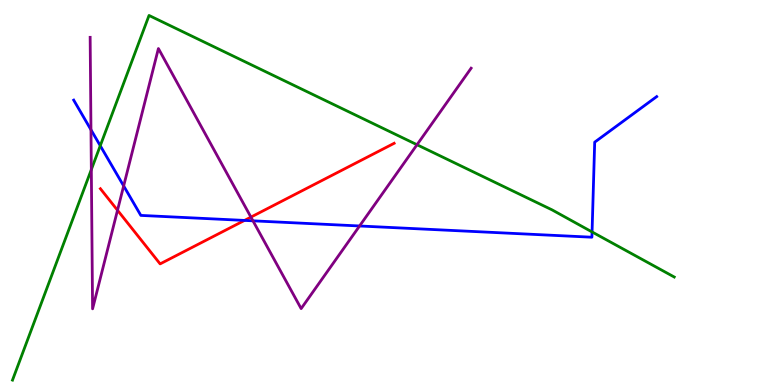[{'lines': ['blue', 'red'], 'intersections': [{'x': 3.15, 'y': 4.27}]}, {'lines': ['green', 'red'], 'intersections': []}, {'lines': ['purple', 'red'], 'intersections': [{'x': 1.52, 'y': 4.54}, {'x': 3.24, 'y': 4.36}]}, {'lines': ['blue', 'green'], 'intersections': [{'x': 1.29, 'y': 6.21}, {'x': 7.64, 'y': 3.98}]}, {'lines': ['blue', 'purple'], 'intersections': [{'x': 1.17, 'y': 6.63}, {'x': 1.6, 'y': 5.17}, {'x': 3.26, 'y': 4.26}, {'x': 4.64, 'y': 4.13}]}, {'lines': ['green', 'purple'], 'intersections': [{'x': 1.18, 'y': 5.6}, {'x': 5.38, 'y': 6.24}]}]